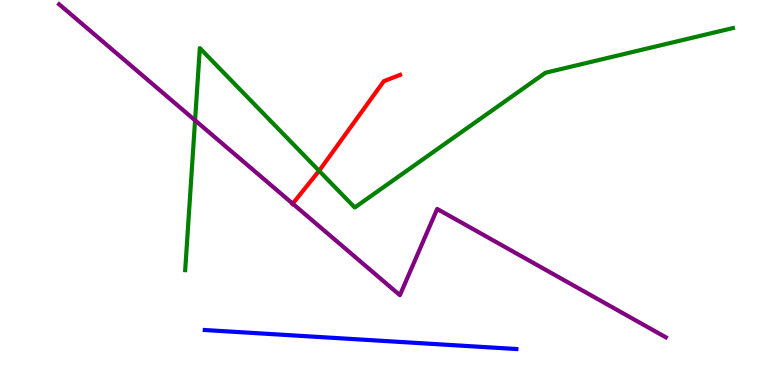[{'lines': ['blue', 'red'], 'intersections': []}, {'lines': ['green', 'red'], 'intersections': [{'x': 4.12, 'y': 5.56}]}, {'lines': ['purple', 'red'], 'intersections': [{'x': 3.78, 'y': 4.71}]}, {'lines': ['blue', 'green'], 'intersections': []}, {'lines': ['blue', 'purple'], 'intersections': []}, {'lines': ['green', 'purple'], 'intersections': [{'x': 2.52, 'y': 6.87}]}]